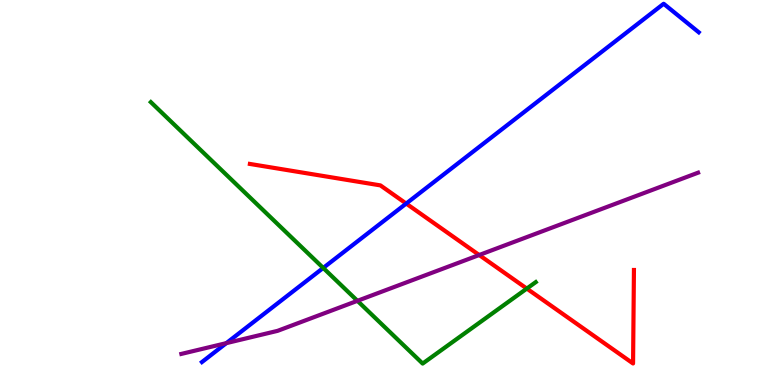[{'lines': ['blue', 'red'], 'intersections': [{'x': 5.24, 'y': 4.71}]}, {'lines': ['green', 'red'], 'intersections': [{'x': 6.8, 'y': 2.5}]}, {'lines': ['purple', 'red'], 'intersections': [{'x': 6.18, 'y': 3.38}]}, {'lines': ['blue', 'green'], 'intersections': [{'x': 4.17, 'y': 3.04}]}, {'lines': ['blue', 'purple'], 'intersections': [{'x': 2.92, 'y': 1.09}]}, {'lines': ['green', 'purple'], 'intersections': [{'x': 4.61, 'y': 2.19}]}]